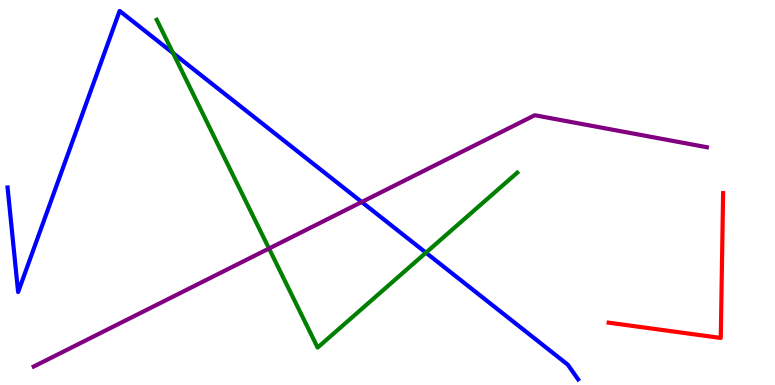[{'lines': ['blue', 'red'], 'intersections': []}, {'lines': ['green', 'red'], 'intersections': []}, {'lines': ['purple', 'red'], 'intersections': []}, {'lines': ['blue', 'green'], 'intersections': [{'x': 2.23, 'y': 8.62}, {'x': 5.5, 'y': 3.44}]}, {'lines': ['blue', 'purple'], 'intersections': [{'x': 4.67, 'y': 4.75}]}, {'lines': ['green', 'purple'], 'intersections': [{'x': 3.47, 'y': 3.55}]}]